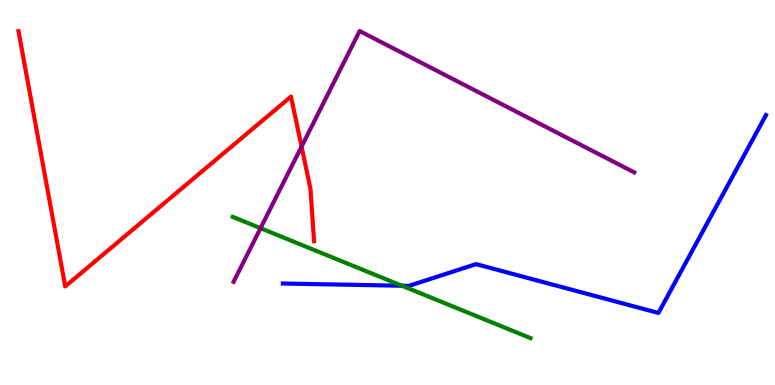[{'lines': ['blue', 'red'], 'intersections': []}, {'lines': ['green', 'red'], 'intersections': []}, {'lines': ['purple', 'red'], 'intersections': [{'x': 3.89, 'y': 6.19}]}, {'lines': ['blue', 'green'], 'intersections': [{'x': 5.19, 'y': 2.58}]}, {'lines': ['blue', 'purple'], 'intersections': []}, {'lines': ['green', 'purple'], 'intersections': [{'x': 3.36, 'y': 4.07}]}]